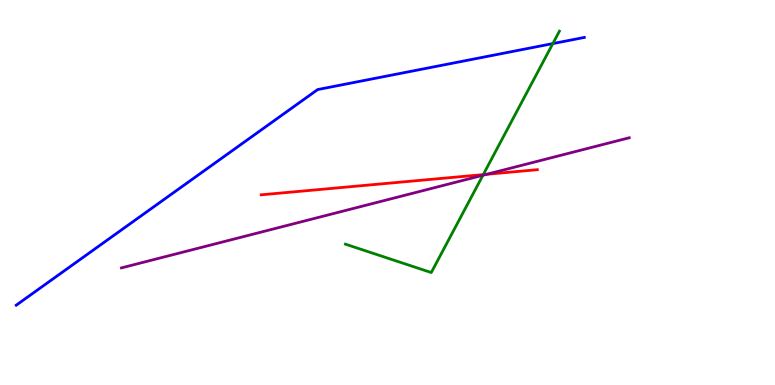[{'lines': ['blue', 'red'], 'intersections': []}, {'lines': ['green', 'red'], 'intersections': [{'x': 6.24, 'y': 5.46}]}, {'lines': ['purple', 'red'], 'intersections': [{'x': 6.28, 'y': 5.47}]}, {'lines': ['blue', 'green'], 'intersections': [{'x': 7.13, 'y': 8.87}]}, {'lines': ['blue', 'purple'], 'intersections': []}, {'lines': ['green', 'purple'], 'intersections': [{'x': 6.23, 'y': 5.45}]}]